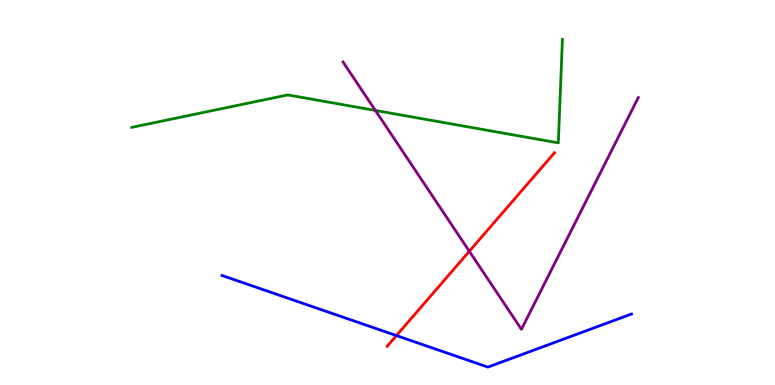[{'lines': ['blue', 'red'], 'intersections': [{'x': 5.12, 'y': 1.28}]}, {'lines': ['green', 'red'], 'intersections': []}, {'lines': ['purple', 'red'], 'intersections': [{'x': 6.06, 'y': 3.47}]}, {'lines': ['blue', 'green'], 'intersections': []}, {'lines': ['blue', 'purple'], 'intersections': []}, {'lines': ['green', 'purple'], 'intersections': [{'x': 4.84, 'y': 7.13}]}]